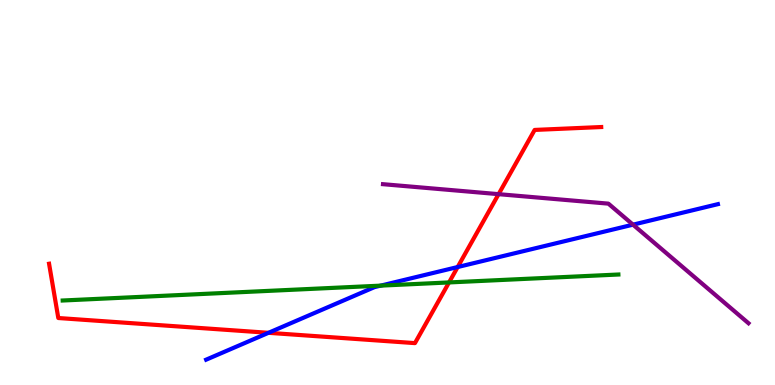[{'lines': ['blue', 'red'], 'intersections': [{'x': 3.46, 'y': 1.36}, {'x': 5.91, 'y': 3.06}]}, {'lines': ['green', 'red'], 'intersections': [{'x': 5.79, 'y': 2.66}]}, {'lines': ['purple', 'red'], 'intersections': [{'x': 6.43, 'y': 4.96}]}, {'lines': ['blue', 'green'], 'intersections': [{'x': 4.91, 'y': 2.58}]}, {'lines': ['blue', 'purple'], 'intersections': [{'x': 8.17, 'y': 4.16}]}, {'lines': ['green', 'purple'], 'intersections': []}]